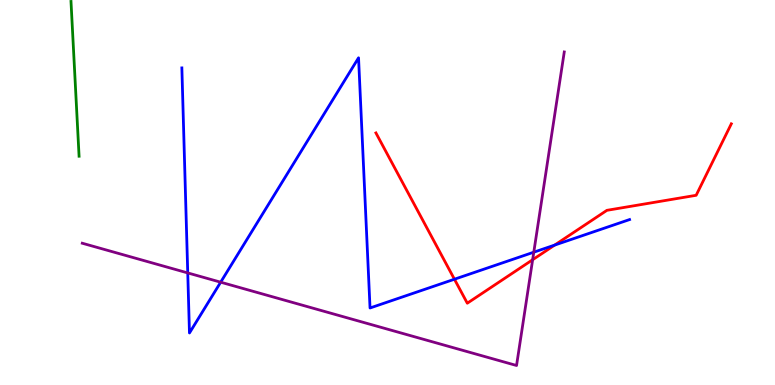[{'lines': ['blue', 'red'], 'intersections': [{'x': 5.86, 'y': 2.75}, {'x': 7.16, 'y': 3.63}]}, {'lines': ['green', 'red'], 'intersections': []}, {'lines': ['purple', 'red'], 'intersections': [{'x': 6.87, 'y': 3.25}]}, {'lines': ['blue', 'green'], 'intersections': []}, {'lines': ['blue', 'purple'], 'intersections': [{'x': 2.42, 'y': 2.91}, {'x': 2.85, 'y': 2.67}, {'x': 6.89, 'y': 3.45}]}, {'lines': ['green', 'purple'], 'intersections': []}]